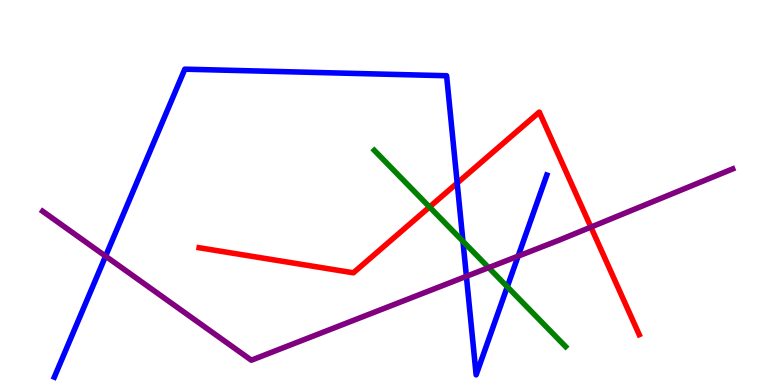[{'lines': ['blue', 'red'], 'intersections': [{'x': 5.9, 'y': 5.25}]}, {'lines': ['green', 'red'], 'intersections': [{'x': 5.54, 'y': 4.62}]}, {'lines': ['purple', 'red'], 'intersections': [{'x': 7.62, 'y': 4.1}]}, {'lines': ['blue', 'green'], 'intersections': [{'x': 5.97, 'y': 3.73}, {'x': 6.55, 'y': 2.55}]}, {'lines': ['blue', 'purple'], 'intersections': [{'x': 1.36, 'y': 3.35}, {'x': 6.02, 'y': 2.82}, {'x': 6.69, 'y': 3.35}]}, {'lines': ['green', 'purple'], 'intersections': [{'x': 6.31, 'y': 3.05}]}]